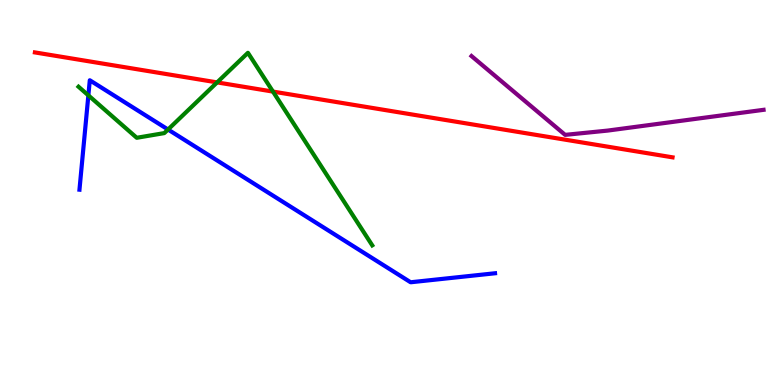[{'lines': ['blue', 'red'], 'intersections': []}, {'lines': ['green', 'red'], 'intersections': [{'x': 2.8, 'y': 7.86}, {'x': 3.52, 'y': 7.62}]}, {'lines': ['purple', 'red'], 'intersections': []}, {'lines': ['blue', 'green'], 'intersections': [{'x': 1.14, 'y': 7.52}, {'x': 2.17, 'y': 6.64}]}, {'lines': ['blue', 'purple'], 'intersections': []}, {'lines': ['green', 'purple'], 'intersections': []}]